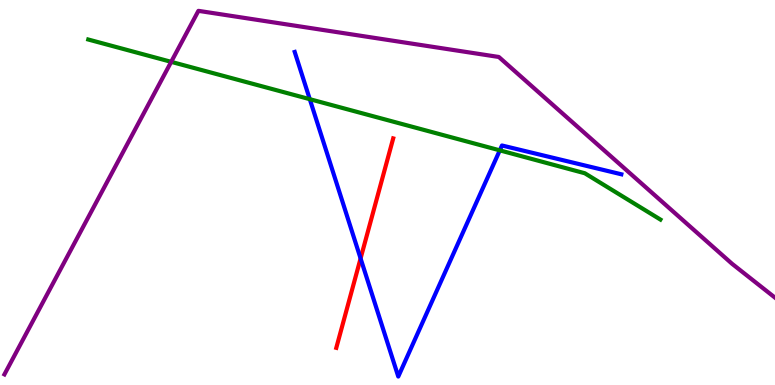[{'lines': ['blue', 'red'], 'intersections': [{'x': 4.65, 'y': 3.29}]}, {'lines': ['green', 'red'], 'intersections': []}, {'lines': ['purple', 'red'], 'intersections': []}, {'lines': ['blue', 'green'], 'intersections': [{'x': 4.0, 'y': 7.42}, {'x': 6.45, 'y': 6.09}]}, {'lines': ['blue', 'purple'], 'intersections': []}, {'lines': ['green', 'purple'], 'intersections': [{'x': 2.21, 'y': 8.39}]}]